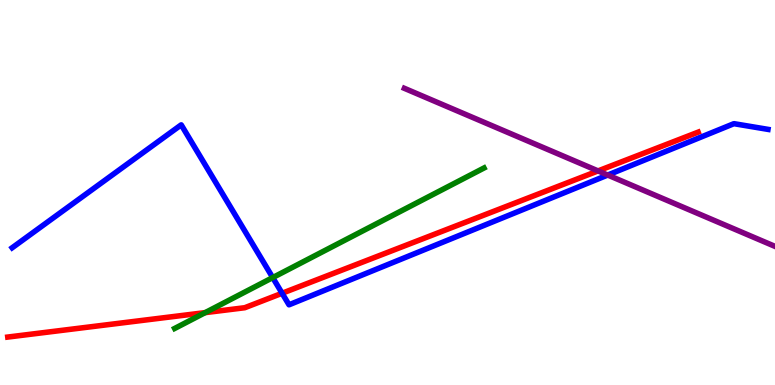[{'lines': ['blue', 'red'], 'intersections': [{'x': 3.64, 'y': 2.38}]}, {'lines': ['green', 'red'], 'intersections': [{'x': 2.65, 'y': 1.88}]}, {'lines': ['purple', 'red'], 'intersections': [{'x': 7.72, 'y': 5.56}]}, {'lines': ['blue', 'green'], 'intersections': [{'x': 3.52, 'y': 2.79}]}, {'lines': ['blue', 'purple'], 'intersections': [{'x': 7.84, 'y': 5.45}]}, {'lines': ['green', 'purple'], 'intersections': []}]